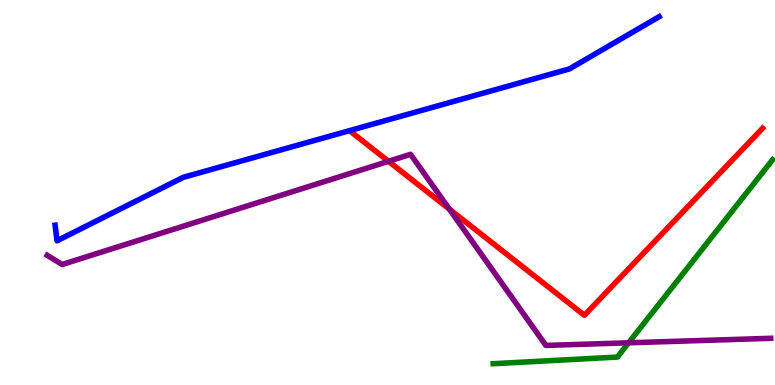[{'lines': ['blue', 'red'], 'intersections': []}, {'lines': ['green', 'red'], 'intersections': []}, {'lines': ['purple', 'red'], 'intersections': [{'x': 5.01, 'y': 5.81}, {'x': 5.8, 'y': 4.57}]}, {'lines': ['blue', 'green'], 'intersections': []}, {'lines': ['blue', 'purple'], 'intersections': []}, {'lines': ['green', 'purple'], 'intersections': [{'x': 8.11, 'y': 1.1}]}]